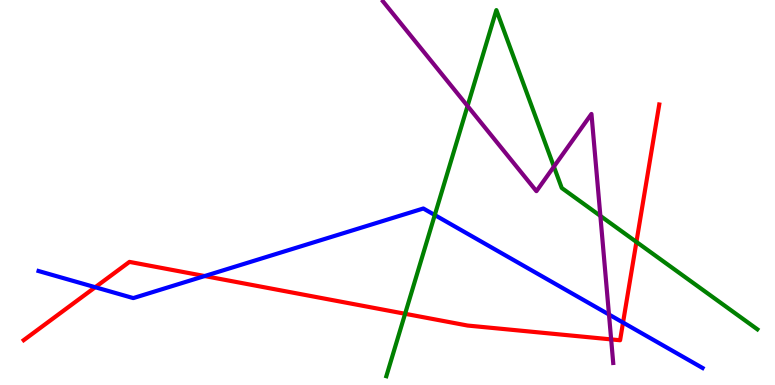[{'lines': ['blue', 'red'], 'intersections': [{'x': 1.23, 'y': 2.54}, {'x': 2.64, 'y': 2.83}, {'x': 8.04, 'y': 1.62}]}, {'lines': ['green', 'red'], 'intersections': [{'x': 5.23, 'y': 1.85}, {'x': 8.21, 'y': 3.72}]}, {'lines': ['purple', 'red'], 'intersections': [{'x': 7.89, 'y': 1.18}]}, {'lines': ['blue', 'green'], 'intersections': [{'x': 5.61, 'y': 4.41}]}, {'lines': ['blue', 'purple'], 'intersections': [{'x': 7.86, 'y': 1.83}]}, {'lines': ['green', 'purple'], 'intersections': [{'x': 6.03, 'y': 7.25}, {'x': 7.15, 'y': 5.67}, {'x': 7.75, 'y': 4.39}]}]